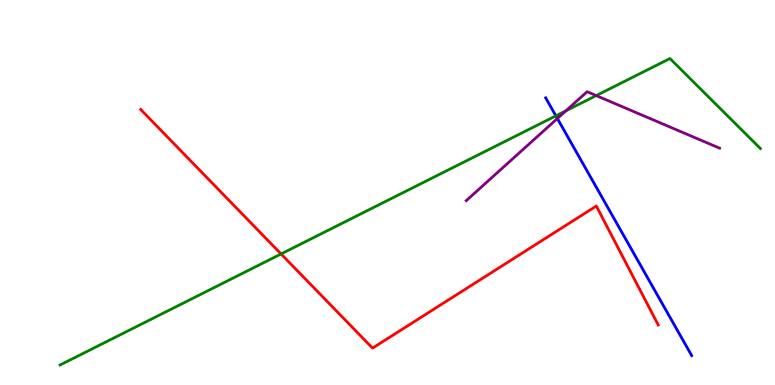[{'lines': ['blue', 'red'], 'intersections': []}, {'lines': ['green', 'red'], 'intersections': [{'x': 3.63, 'y': 3.4}]}, {'lines': ['purple', 'red'], 'intersections': []}, {'lines': ['blue', 'green'], 'intersections': [{'x': 7.17, 'y': 6.99}]}, {'lines': ['blue', 'purple'], 'intersections': [{'x': 7.19, 'y': 6.92}]}, {'lines': ['green', 'purple'], 'intersections': [{'x': 7.3, 'y': 7.12}, {'x': 7.69, 'y': 7.52}]}]